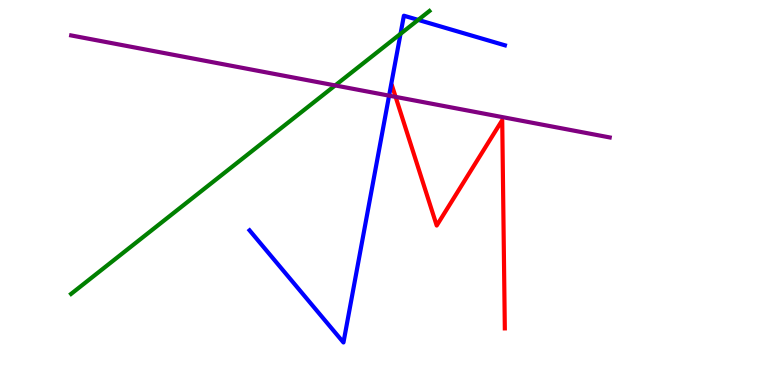[{'lines': ['blue', 'red'], 'intersections': []}, {'lines': ['green', 'red'], 'intersections': []}, {'lines': ['purple', 'red'], 'intersections': [{'x': 5.1, 'y': 7.48}]}, {'lines': ['blue', 'green'], 'intersections': [{'x': 5.17, 'y': 9.12}, {'x': 5.4, 'y': 9.48}]}, {'lines': ['blue', 'purple'], 'intersections': [{'x': 5.02, 'y': 7.52}]}, {'lines': ['green', 'purple'], 'intersections': [{'x': 4.32, 'y': 7.78}]}]